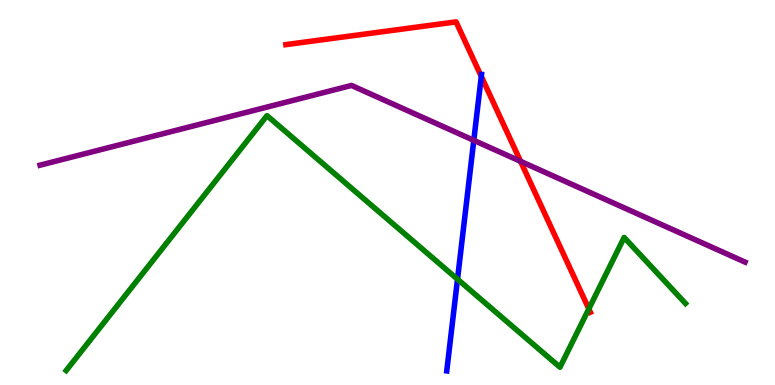[{'lines': ['blue', 'red'], 'intersections': [{'x': 6.21, 'y': 8.02}]}, {'lines': ['green', 'red'], 'intersections': [{'x': 7.6, 'y': 1.98}]}, {'lines': ['purple', 'red'], 'intersections': [{'x': 6.72, 'y': 5.81}]}, {'lines': ['blue', 'green'], 'intersections': [{'x': 5.9, 'y': 2.75}]}, {'lines': ['blue', 'purple'], 'intersections': [{'x': 6.11, 'y': 6.35}]}, {'lines': ['green', 'purple'], 'intersections': []}]